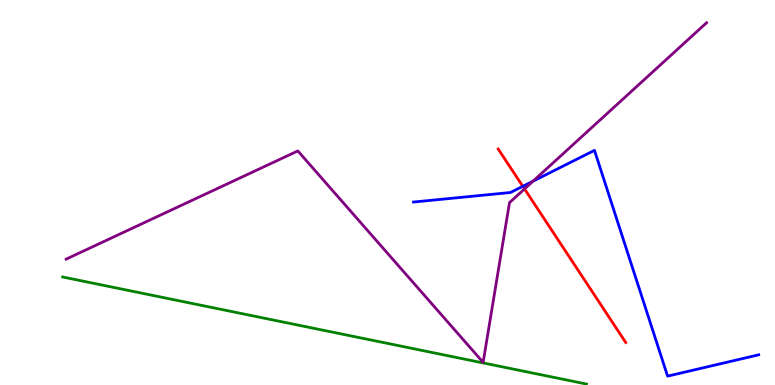[{'lines': ['blue', 'red'], 'intersections': [{'x': 6.75, 'y': 5.16}]}, {'lines': ['green', 'red'], 'intersections': []}, {'lines': ['purple', 'red'], 'intersections': [{'x': 6.77, 'y': 5.09}]}, {'lines': ['blue', 'green'], 'intersections': []}, {'lines': ['blue', 'purple'], 'intersections': [{'x': 6.88, 'y': 5.29}]}, {'lines': ['green', 'purple'], 'intersections': []}]